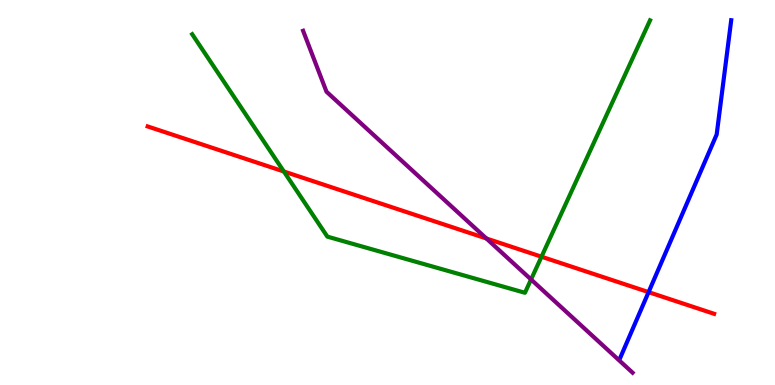[{'lines': ['blue', 'red'], 'intersections': [{'x': 8.37, 'y': 2.41}]}, {'lines': ['green', 'red'], 'intersections': [{'x': 3.66, 'y': 5.55}, {'x': 6.99, 'y': 3.33}]}, {'lines': ['purple', 'red'], 'intersections': [{'x': 6.28, 'y': 3.81}]}, {'lines': ['blue', 'green'], 'intersections': []}, {'lines': ['blue', 'purple'], 'intersections': []}, {'lines': ['green', 'purple'], 'intersections': [{'x': 6.85, 'y': 2.74}]}]